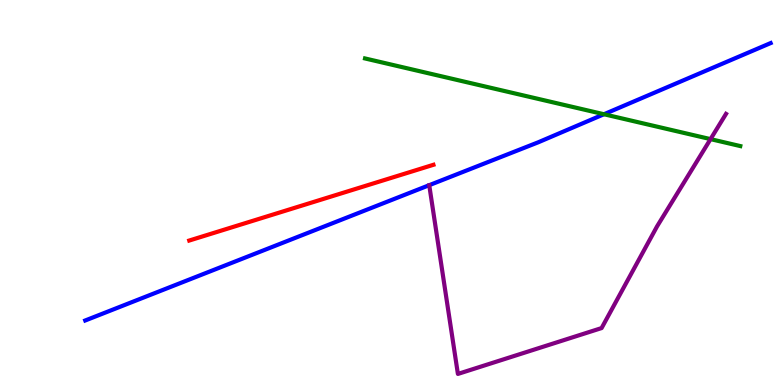[{'lines': ['blue', 'red'], 'intersections': []}, {'lines': ['green', 'red'], 'intersections': []}, {'lines': ['purple', 'red'], 'intersections': []}, {'lines': ['blue', 'green'], 'intersections': [{'x': 7.79, 'y': 7.03}]}, {'lines': ['blue', 'purple'], 'intersections': []}, {'lines': ['green', 'purple'], 'intersections': [{'x': 9.17, 'y': 6.39}]}]